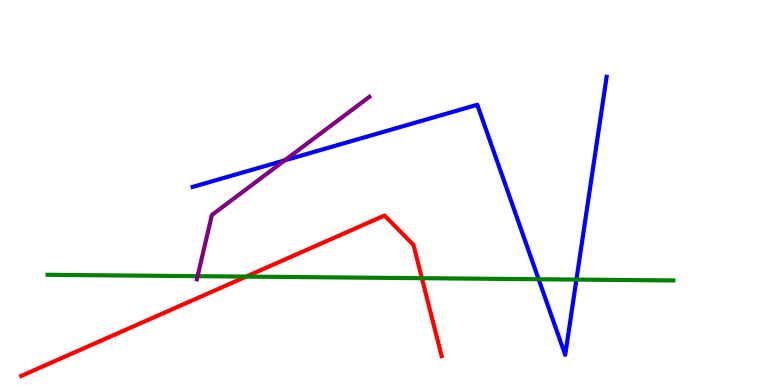[{'lines': ['blue', 'red'], 'intersections': []}, {'lines': ['green', 'red'], 'intersections': [{'x': 3.18, 'y': 2.82}, {'x': 5.44, 'y': 2.77}]}, {'lines': ['purple', 'red'], 'intersections': []}, {'lines': ['blue', 'green'], 'intersections': [{'x': 6.95, 'y': 2.75}, {'x': 7.44, 'y': 2.74}]}, {'lines': ['blue', 'purple'], 'intersections': [{'x': 3.67, 'y': 5.83}]}, {'lines': ['green', 'purple'], 'intersections': [{'x': 2.55, 'y': 2.83}]}]